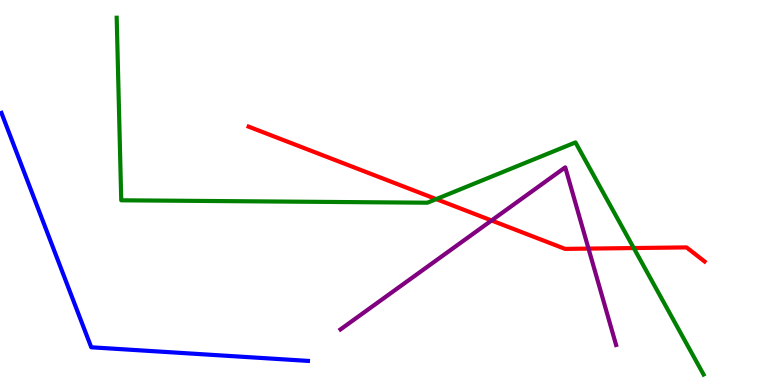[{'lines': ['blue', 'red'], 'intersections': []}, {'lines': ['green', 'red'], 'intersections': [{'x': 5.63, 'y': 4.83}, {'x': 8.18, 'y': 3.56}]}, {'lines': ['purple', 'red'], 'intersections': [{'x': 6.34, 'y': 4.27}, {'x': 7.59, 'y': 3.54}]}, {'lines': ['blue', 'green'], 'intersections': []}, {'lines': ['blue', 'purple'], 'intersections': []}, {'lines': ['green', 'purple'], 'intersections': []}]